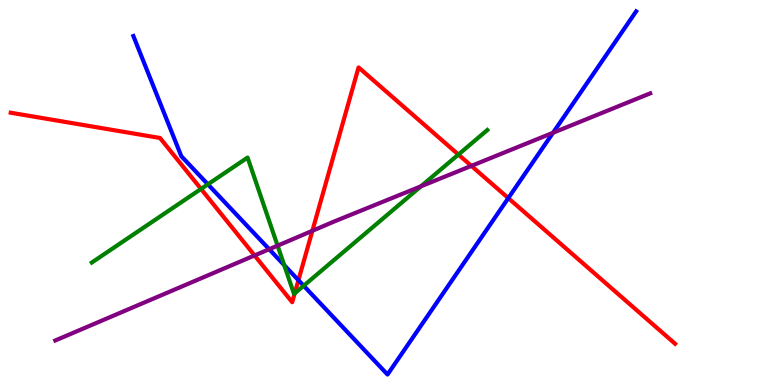[{'lines': ['blue', 'red'], 'intersections': [{'x': 3.85, 'y': 2.72}, {'x': 6.56, 'y': 4.85}]}, {'lines': ['green', 'red'], 'intersections': [{'x': 2.59, 'y': 5.09}, {'x': 3.8, 'y': 2.38}, {'x': 5.91, 'y': 5.99}]}, {'lines': ['purple', 'red'], 'intersections': [{'x': 3.28, 'y': 3.36}, {'x': 4.03, 'y': 4.01}, {'x': 6.08, 'y': 5.69}]}, {'lines': ['blue', 'green'], 'intersections': [{'x': 2.68, 'y': 5.21}, {'x': 3.67, 'y': 3.11}, {'x': 3.92, 'y': 2.58}]}, {'lines': ['blue', 'purple'], 'intersections': [{'x': 3.47, 'y': 3.53}, {'x': 7.14, 'y': 6.55}]}, {'lines': ['green', 'purple'], 'intersections': [{'x': 3.58, 'y': 3.62}, {'x': 5.43, 'y': 5.16}]}]